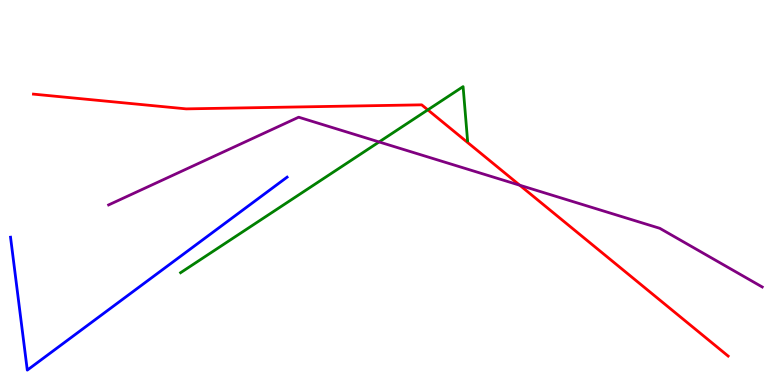[{'lines': ['blue', 'red'], 'intersections': []}, {'lines': ['green', 'red'], 'intersections': [{'x': 5.52, 'y': 7.15}]}, {'lines': ['purple', 'red'], 'intersections': [{'x': 6.71, 'y': 5.19}]}, {'lines': ['blue', 'green'], 'intersections': []}, {'lines': ['blue', 'purple'], 'intersections': []}, {'lines': ['green', 'purple'], 'intersections': [{'x': 4.89, 'y': 6.31}]}]